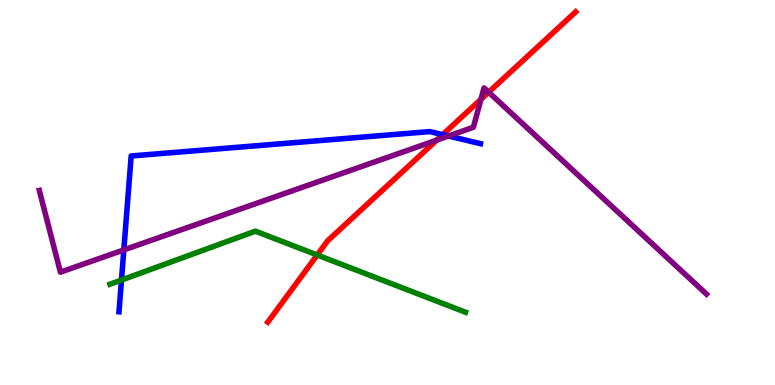[{'lines': ['blue', 'red'], 'intersections': [{'x': 5.71, 'y': 6.5}]}, {'lines': ['green', 'red'], 'intersections': [{'x': 4.09, 'y': 3.38}]}, {'lines': ['purple', 'red'], 'intersections': [{'x': 5.64, 'y': 6.36}, {'x': 6.21, 'y': 7.42}, {'x': 6.31, 'y': 7.61}]}, {'lines': ['blue', 'green'], 'intersections': [{'x': 1.57, 'y': 2.73}]}, {'lines': ['blue', 'purple'], 'intersections': [{'x': 1.6, 'y': 3.51}, {'x': 5.79, 'y': 6.47}]}, {'lines': ['green', 'purple'], 'intersections': []}]